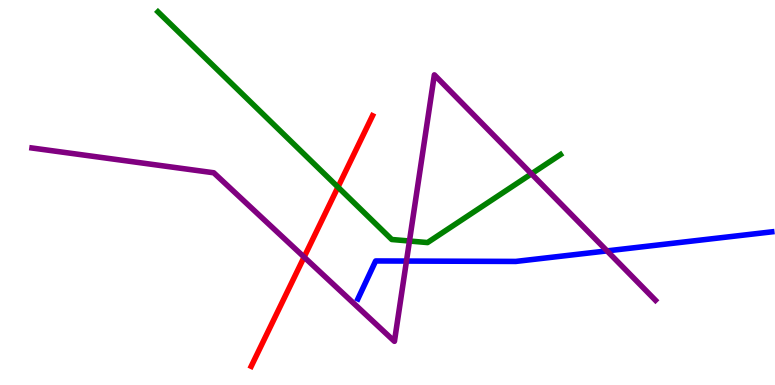[{'lines': ['blue', 'red'], 'intersections': []}, {'lines': ['green', 'red'], 'intersections': [{'x': 4.36, 'y': 5.14}]}, {'lines': ['purple', 'red'], 'intersections': [{'x': 3.92, 'y': 3.32}]}, {'lines': ['blue', 'green'], 'intersections': []}, {'lines': ['blue', 'purple'], 'intersections': [{'x': 5.24, 'y': 3.22}, {'x': 7.83, 'y': 3.48}]}, {'lines': ['green', 'purple'], 'intersections': [{'x': 5.28, 'y': 3.74}, {'x': 6.86, 'y': 5.49}]}]